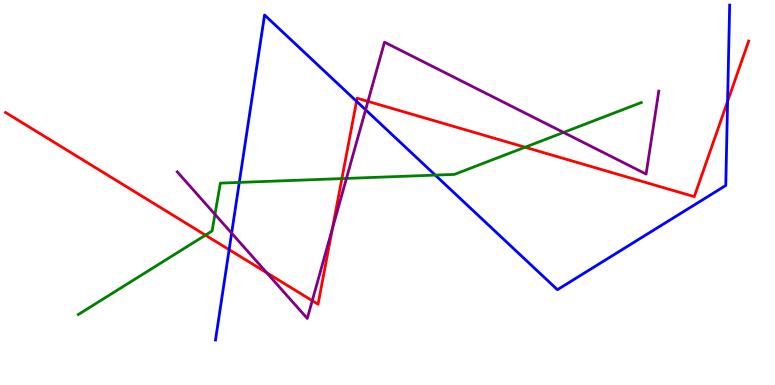[{'lines': ['blue', 'red'], 'intersections': [{'x': 2.96, 'y': 3.51}, {'x': 4.6, 'y': 7.37}, {'x': 9.39, 'y': 7.37}]}, {'lines': ['green', 'red'], 'intersections': [{'x': 2.65, 'y': 3.89}, {'x': 4.41, 'y': 5.36}, {'x': 6.78, 'y': 6.18}]}, {'lines': ['purple', 'red'], 'intersections': [{'x': 3.44, 'y': 2.91}, {'x': 4.03, 'y': 2.19}, {'x': 4.29, 'y': 4.06}, {'x': 4.75, 'y': 7.37}]}, {'lines': ['blue', 'green'], 'intersections': [{'x': 3.09, 'y': 5.26}, {'x': 5.62, 'y': 5.45}]}, {'lines': ['blue', 'purple'], 'intersections': [{'x': 2.99, 'y': 3.94}, {'x': 4.72, 'y': 7.15}]}, {'lines': ['green', 'purple'], 'intersections': [{'x': 2.77, 'y': 4.43}, {'x': 4.47, 'y': 5.37}, {'x': 7.27, 'y': 6.56}]}]